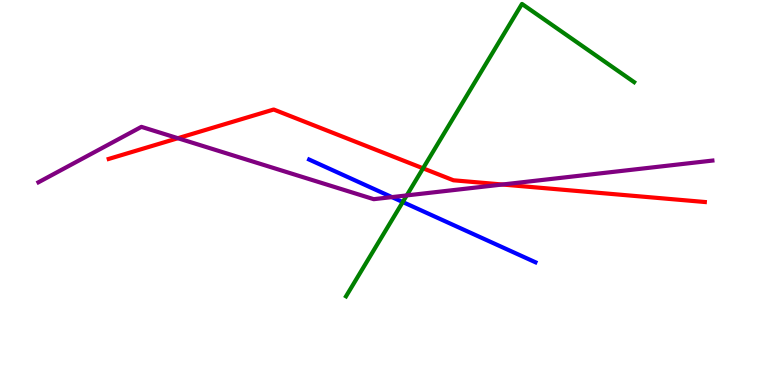[{'lines': ['blue', 'red'], 'intersections': []}, {'lines': ['green', 'red'], 'intersections': [{'x': 5.46, 'y': 5.63}]}, {'lines': ['purple', 'red'], 'intersections': [{'x': 2.3, 'y': 6.41}, {'x': 6.48, 'y': 5.21}]}, {'lines': ['blue', 'green'], 'intersections': [{'x': 5.2, 'y': 4.75}]}, {'lines': ['blue', 'purple'], 'intersections': [{'x': 5.06, 'y': 4.88}]}, {'lines': ['green', 'purple'], 'intersections': [{'x': 5.25, 'y': 4.92}]}]